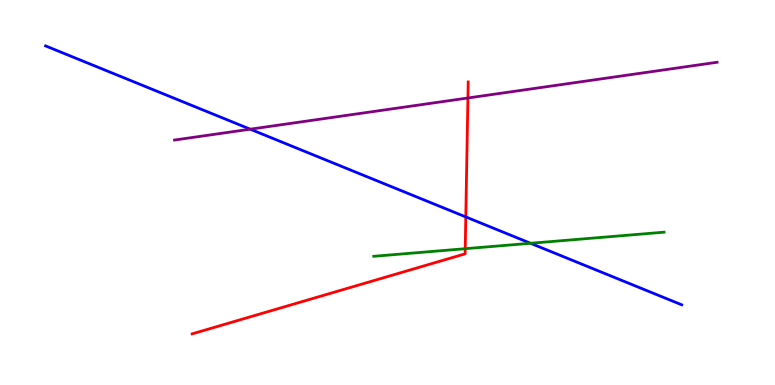[{'lines': ['blue', 'red'], 'intersections': [{'x': 6.01, 'y': 4.37}]}, {'lines': ['green', 'red'], 'intersections': [{'x': 6.0, 'y': 3.54}]}, {'lines': ['purple', 'red'], 'intersections': [{'x': 6.04, 'y': 7.46}]}, {'lines': ['blue', 'green'], 'intersections': [{'x': 6.85, 'y': 3.68}]}, {'lines': ['blue', 'purple'], 'intersections': [{'x': 3.23, 'y': 6.64}]}, {'lines': ['green', 'purple'], 'intersections': []}]